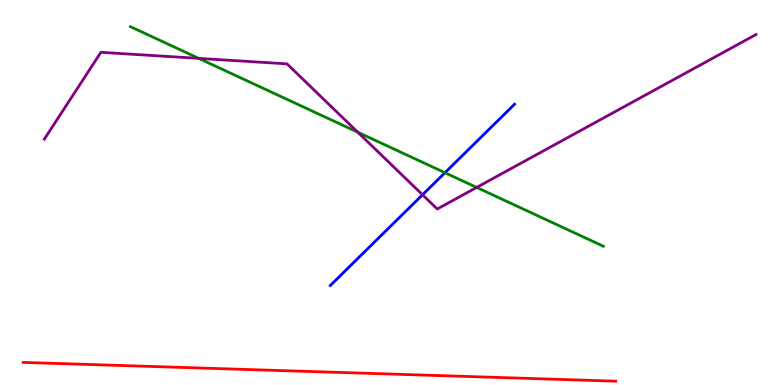[{'lines': ['blue', 'red'], 'intersections': []}, {'lines': ['green', 'red'], 'intersections': []}, {'lines': ['purple', 'red'], 'intersections': []}, {'lines': ['blue', 'green'], 'intersections': [{'x': 5.74, 'y': 5.51}]}, {'lines': ['blue', 'purple'], 'intersections': [{'x': 5.45, 'y': 4.94}]}, {'lines': ['green', 'purple'], 'intersections': [{'x': 2.56, 'y': 8.48}, {'x': 4.62, 'y': 6.57}, {'x': 6.15, 'y': 5.13}]}]